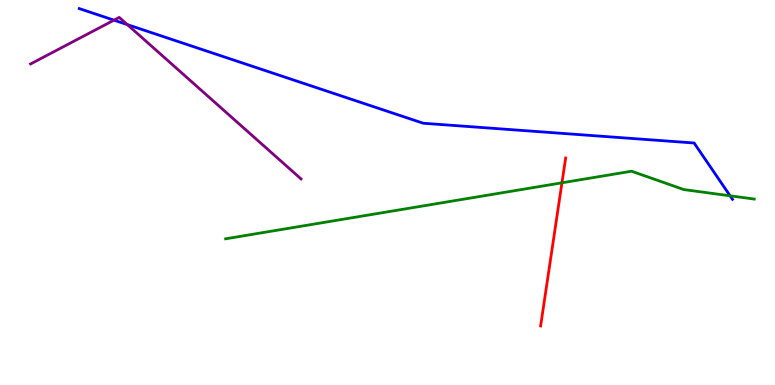[{'lines': ['blue', 'red'], 'intersections': []}, {'lines': ['green', 'red'], 'intersections': [{'x': 7.25, 'y': 5.25}]}, {'lines': ['purple', 'red'], 'intersections': []}, {'lines': ['blue', 'green'], 'intersections': [{'x': 9.42, 'y': 4.91}]}, {'lines': ['blue', 'purple'], 'intersections': [{'x': 1.47, 'y': 9.48}, {'x': 1.64, 'y': 9.36}]}, {'lines': ['green', 'purple'], 'intersections': []}]